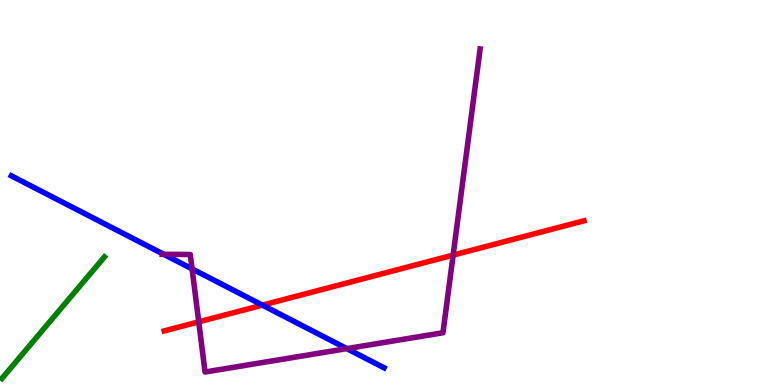[{'lines': ['blue', 'red'], 'intersections': [{'x': 3.39, 'y': 2.07}]}, {'lines': ['green', 'red'], 'intersections': []}, {'lines': ['purple', 'red'], 'intersections': [{'x': 2.56, 'y': 1.64}, {'x': 5.85, 'y': 3.37}]}, {'lines': ['blue', 'green'], 'intersections': []}, {'lines': ['blue', 'purple'], 'intersections': [{'x': 2.11, 'y': 3.39}, {'x': 2.48, 'y': 3.02}, {'x': 4.48, 'y': 0.945}]}, {'lines': ['green', 'purple'], 'intersections': []}]